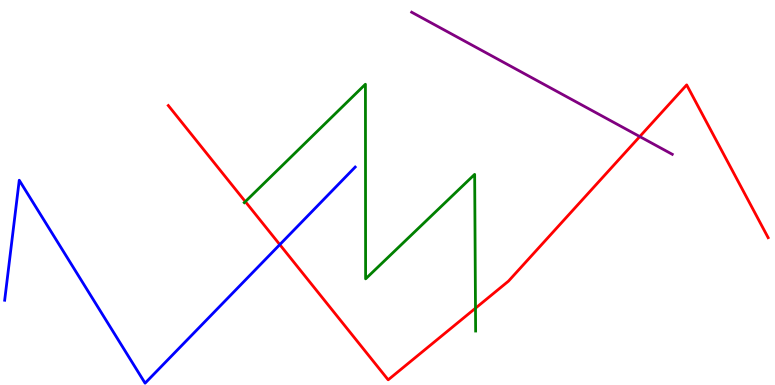[{'lines': ['blue', 'red'], 'intersections': [{'x': 3.61, 'y': 3.65}]}, {'lines': ['green', 'red'], 'intersections': [{'x': 3.17, 'y': 4.76}, {'x': 6.14, 'y': 1.99}]}, {'lines': ['purple', 'red'], 'intersections': [{'x': 8.25, 'y': 6.45}]}, {'lines': ['blue', 'green'], 'intersections': []}, {'lines': ['blue', 'purple'], 'intersections': []}, {'lines': ['green', 'purple'], 'intersections': []}]